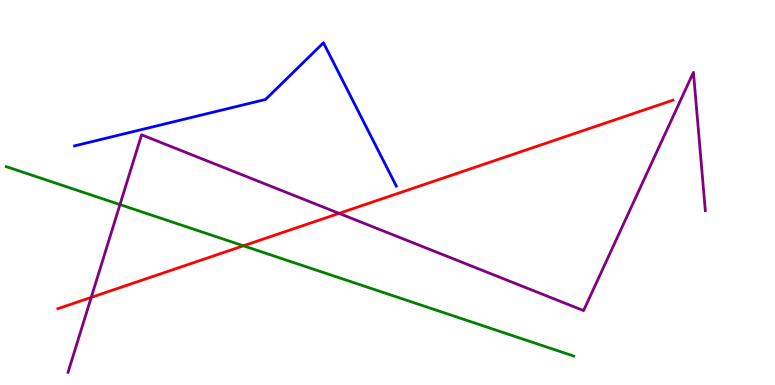[{'lines': ['blue', 'red'], 'intersections': []}, {'lines': ['green', 'red'], 'intersections': [{'x': 3.14, 'y': 3.62}]}, {'lines': ['purple', 'red'], 'intersections': [{'x': 1.18, 'y': 2.28}, {'x': 4.38, 'y': 4.46}]}, {'lines': ['blue', 'green'], 'intersections': []}, {'lines': ['blue', 'purple'], 'intersections': []}, {'lines': ['green', 'purple'], 'intersections': [{'x': 1.55, 'y': 4.69}]}]